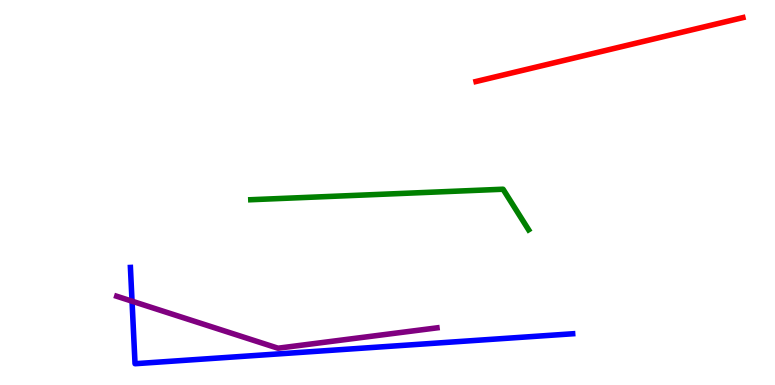[{'lines': ['blue', 'red'], 'intersections': []}, {'lines': ['green', 'red'], 'intersections': []}, {'lines': ['purple', 'red'], 'intersections': []}, {'lines': ['blue', 'green'], 'intersections': []}, {'lines': ['blue', 'purple'], 'intersections': [{'x': 1.7, 'y': 2.18}]}, {'lines': ['green', 'purple'], 'intersections': []}]